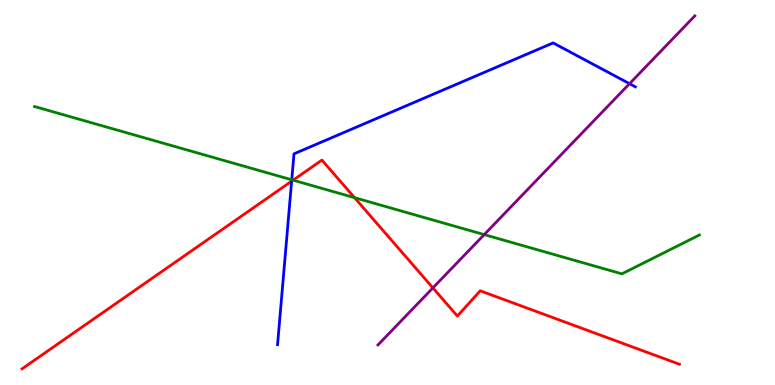[{'lines': ['blue', 'red'], 'intersections': [{'x': 3.76, 'y': 5.29}]}, {'lines': ['green', 'red'], 'intersections': [{'x': 3.78, 'y': 5.32}, {'x': 4.57, 'y': 4.87}]}, {'lines': ['purple', 'red'], 'intersections': [{'x': 5.59, 'y': 2.52}]}, {'lines': ['blue', 'green'], 'intersections': [{'x': 3.76, 'y': 5.33}]}, {'lines': ['blue', 'purple'], 'intersections': [{'x': 8.12, 'y': 7.83}]}, {'lines': ['green', 'purple'], 'intersections': [{'x': 6.25, 'y': 3.91}]}]